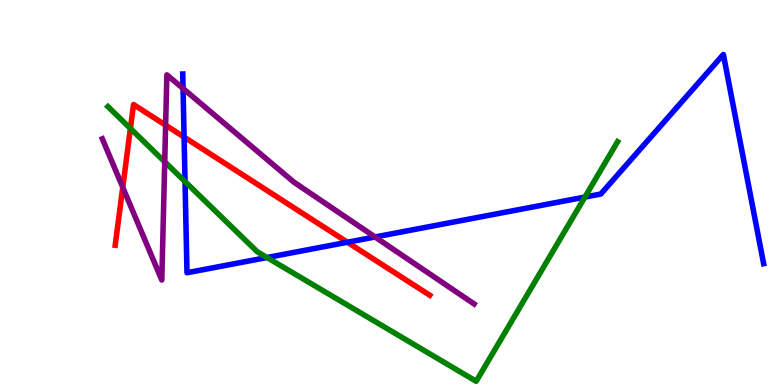[{'lines': ['blue', 'red'], 'intersections': [{'x': 2.38, 'y': 6.44}, {'x': 4.48, 'y': 3.71}]}, {'lines': ['green', 'red'], 'intersections': [{'x': 1.68, 'y': 6.66}]}, {'lines': ['purple', 'red'], 'intersections': [{'x': 1.58, 'y': 5.13}, {'x': 2.14, 'y': 6.75}]}, {'lines': ['blue', 'green'], 'intersections': [{'x': 2.39, 'y': 5.28}, {'x': 3.45, 'y': 3.31}, {'x': 7.55, 'y': 4.88}]}, {'lines': ['blue', 'purple'], 'intersections': [{'x': 2.36, 'y': 7.7}, {'x': 4.84, 'y': 3.84}]}, {'lines': ['green', 'purple'], 'intersections': [{'x': 2.13, 'y': 5.8}]}]